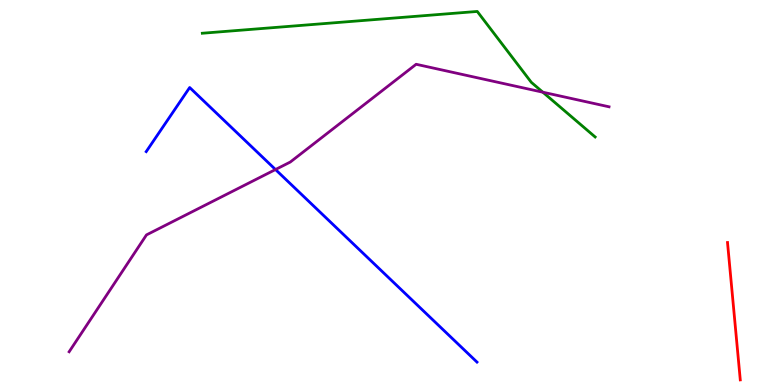[{'lines': ['blue', 'red'], 'intersections': []}, {'lines': ['green', 'red'], 'intersections': []}, {'lines': ['purple', 'red'], 'intersections': []}, {'lines': ['blue', 'green'], 'intersections': []}, {'lines': ['blue', 'purple'], 'intersections': [{'x': 3.55, 'y': 5.6}]}, {'lines': ['green', 'purple'], 'intersections': [{'x': 7.0, 'y': 7.61}]}]